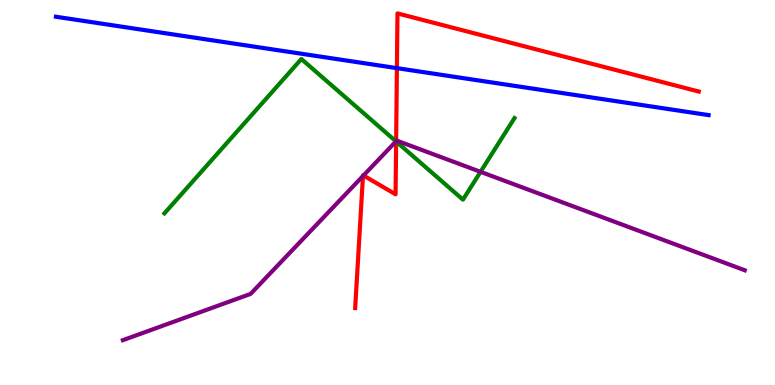[{'lines': ['blue', 'red'], 'intersections': [{'x': 5.12, 'y': 8.23}]}, {'lines': ['green', 'red'], 'intersections': [{'x': 5.11, 'y': 6.33}]}, {'lines': ['purple', 'red'], 'intersections': [{'x': 4.68, 'y': 5.43}, {'x': 4.69, 'y': 5.44}, {'x': 5.11, 'y': 6.33}]}, {'lines': ['blue', 'green'], 'intersections': []}, {'lines': ['blue', 'purple'], 'intersections': []}, {'lines': ['green', 'purple'], 'intersections': [{'x': 5.11, 'y': 6.33}, {'x': 6.2, 'y': 5.54}]}]